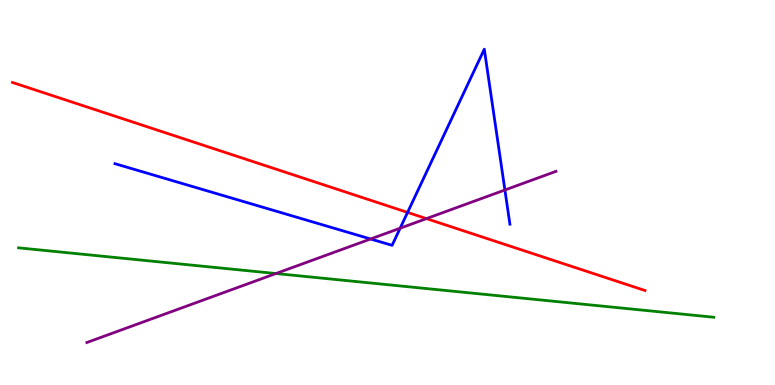[{'lines': ['blue', 'red'], 'intersections': [{'x': 5.26, 'y': 4.48}]}, {'lines': ['green', 'red'], 'intersections': []}, {'lines': ['purple', 'red'], 'intersections': [{'x': 5.5, 'y': 4.32}]}, {'lines': ['blue', 'green'], 'intersections': []}, {'lines': ['blue', 'purple'], 'intersections': [{'x': 4.78, 'y': 3.79}, {'x': 5.16, 'y': 4.07}, {'x': 6.51, 'y': 5.07}]}, {'lines': ['green', 'purple'], 'intersections': [{'x': 3.56, 'y': 2.9}]}]